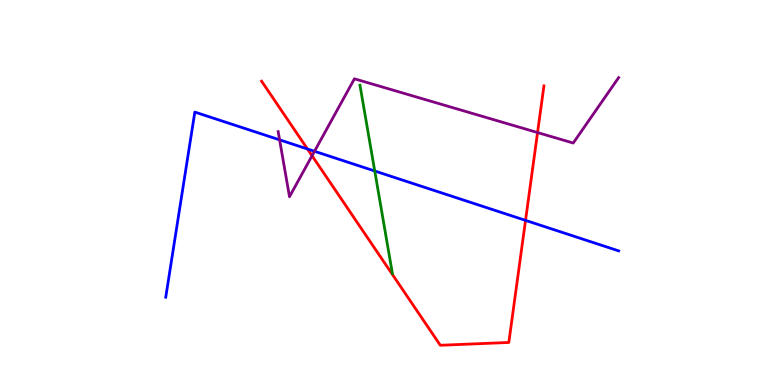[{'lines': ['blue', 'red'], 'intersections': [{'x': 3.97, 'y': 6.13}, {'x': 6.78, 'y': 4.28}]}, {'lines': ['green', 'red'], 'intersections': []}, {'lines': ['purple', 'red'], 'intersections': [{'x': 4.03, 'y': 5.95}, {'x': 6.94, 'y': 6.56}]}, {'lines': ['blue', 'green'], 'intersections': [{'x': 4.84, 'y': 5.56}]}, {'lines': ['blue', 'purple'], 'intersections': [{'x': 3.61, 'y': 6.37}, {'x': 4.06, 'y': 6.07}]}, {'lines': ['green', 'purple'], 'intersections': []}]